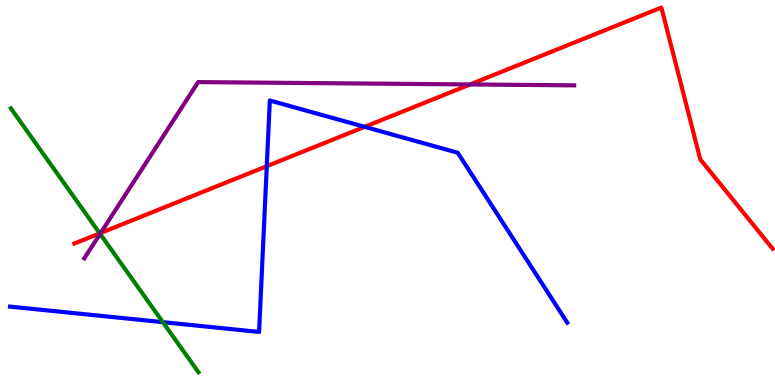[{'lines': ['blue', 'red'], 'intersections': [{'x': 3.44, 'y': 5.68}, {'x': 4.7, 'y': 6.71}]}, {'lines': ['green', 'red'], 'intersections': [{'x': 1.29, 'y': 3.94}]}, {'lines': ['purple', 'red'], 'intersections': [{'x': 1.3, 'y': 3.95}, {'x': 6.07, 'y': 7.81}]}, {'lines': ['blue', 'green'], 'intersections': [{'x': 2.1, 'y': 1.63}]}, {'lines': ['blue', 'purple'], 'intersections': []}, {'lines': ['green', 'purple'], 'intersections': [{'x': 1.29, 'y': 3.93}]}]